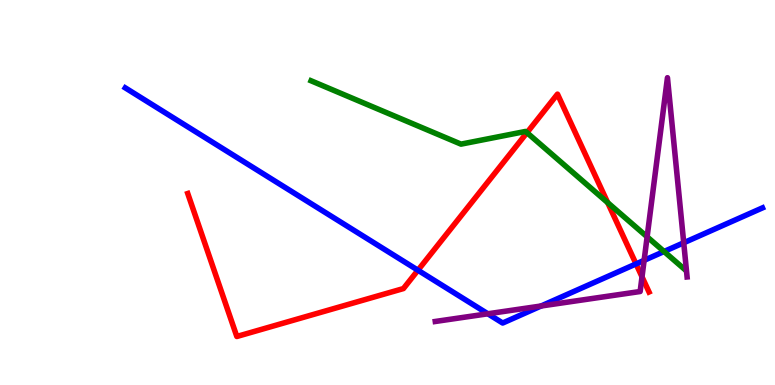[{'lines': ['blue', 'red'], 'intersections': [{'x': 5.39, 'y': 2.98}, {'x': 8.21, 'y': 3.14}]}, {'lines': ['green', 'red'], 'intersections': [{'x': 6.8, 'y': 6.55}, {'x': 7.84, 'y': 4.74}]}, {'lines': ['purple', 'red'], 'intersections': [{'x': 8.28, 'y': 2.81}]}, {'lines': ['blue', 'green'], 'intersections': [{'x': 8.57, 'y': 3.47}]}, {'lines': ['blue', 'purple'], 'intersections': [{'x': 6.29, 'y': 1.85}, {'x': 6.98, 'y': 2.05}, {'x': 8.31, 'y': 3.24}, {'x': 8.82, 'y': 3.69}]}, {'lines': ['green', 'purple'], 'intersections': [{'x': 8.35, 'y': 3.85}]}]